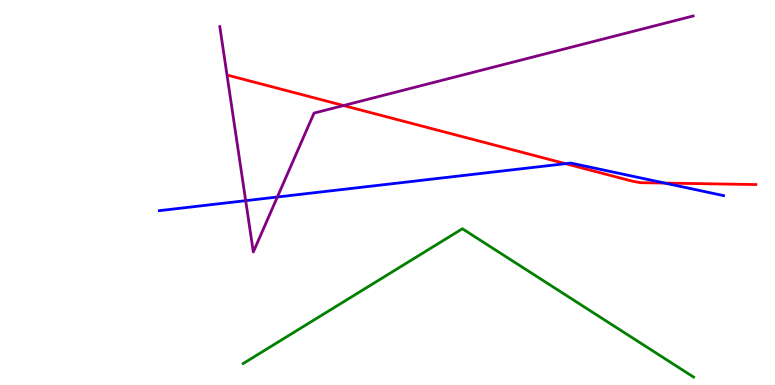[{'lines': ['blue', 'red'], 'intersections': [{'x': 7.3, 'y': 5.75}, {'x': 8.58, 'y': 5.24}]}, {'lines': ['green', 'red'], 'intersections': []}, {'lines': ['purple', 'red'], 'intersections': [{'x': 4.43, 'y': 7.26}]}, {'lines': ['blue', 'green'], 'intersections': []}, {'lines': ['blue', 'purple'], 'intersections': [{'x': 3.17, 'y': 4.79}, {'x': 3.58, 'y': 4.88}]}, {'lines': ['green', 'purple'], 'intersections': []}]